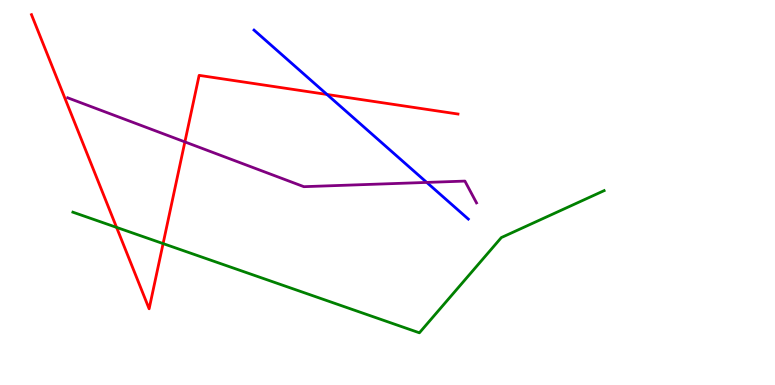[{'lines': ['blue', 'red'], 'intersections': [{'x': 4.22, 'y': 7.55}]}, {'lines': ['green', 'red'], 'intersections': [{'x': 1.5, 'y': 4.09}, {'x': 2.1, 'y': 3.67}]}, {'lines': ['purple', 'red'], 'intersections': [{'x': 2.39, 'y': 6.31}]}, {'lines': ['blue', 'green'], 'intersections': []}, {'lines': ['blue', 'purple'], 'intersections': [{'x': 5.51, 'y': 5.26}]}, {'lines': ['green', 'purple'], 'intersections': []}]